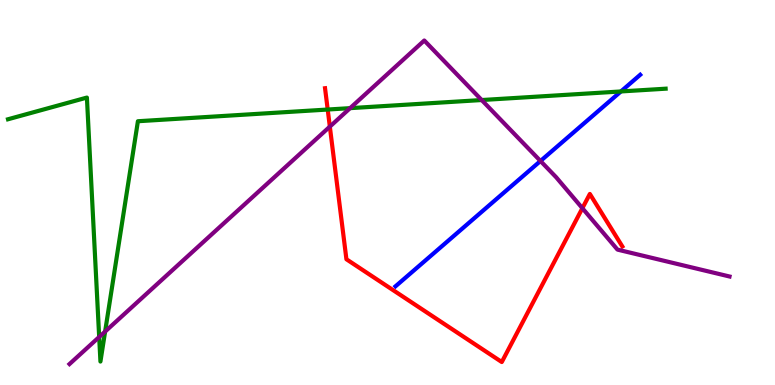[{'lines': ['blue', 'red'], 'intersections': []}, {'lines': ['green', 'red'], 'intersections': [{'x': 4.23, 'y': 7.16}]}, {'lines': ['purple', 'red'], 'intersections': [{'x': 4.26, 'y': 6.71}, {'x': 7.51, 'y': 4.59}]}, {'lines': ['blue', 'green'], 'intersections': [{'x': 8.01, 'y': 7.62}]}, {'lines': ['blue', 'purple'], 'intersections': [{'x': 6.97, 'y': 5.82}]}, {'lines': ['green', 'purple'], 'intersections': [{'x': 1.28, 'y': 1.25}, {'x': 1.36, 'y': 1.39}, {'x': 4.52, 'y': 7.19}, {'x': 6.22, 'y': 7.4}]}]